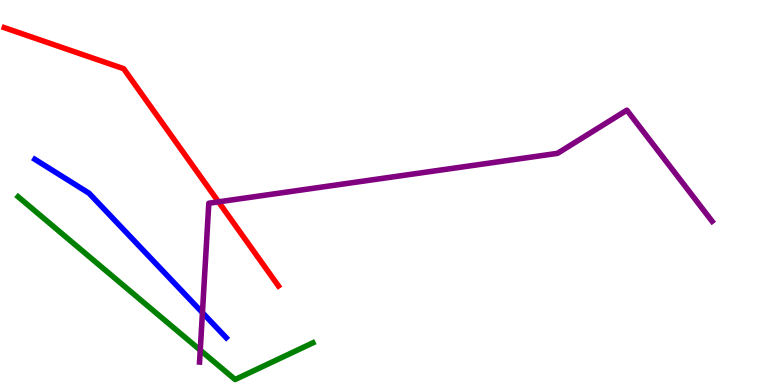[{'lines': ['blue', 'red'], 'intersections': []}, {'lines': ['green', 'red'], 'intersections': []}, {'lines': ['purple', 'red'], 'intersections': [{'x': 2.82, 'y': 4.76}]}, {'lines': ['blue', 'green'], 'intersections': []}, {'lines': ['blue', 'purple'], 'intersections': [{'x': 2.61, 'y': 1.88}]}, {'lines': ['green', 'purple'], 'intersections': [{'x': 2.58, 'y': 0.905}]}]